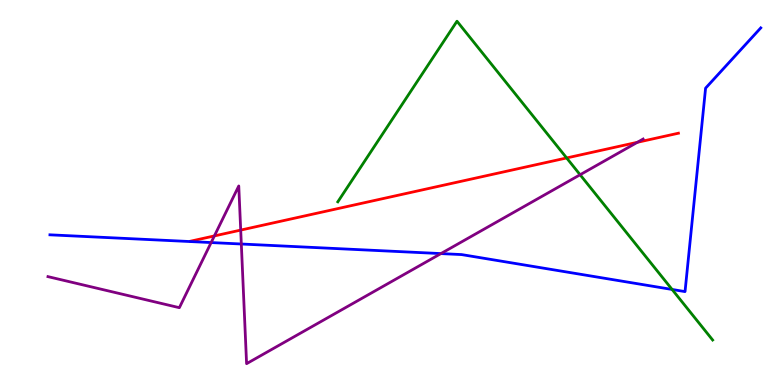[{'lines': ['blue', 'red'], 'intersections': []}, {'lines': ['green', 'red'], 'intersections': [{'x': 7.31, 'y': 5.9}]}, {'lines': ['purple', 'red'], 'intersections': [{'x': 2.77, 'y': 3.87}, {'x': 3.11, 'y': 4.02}, {'x': 8.22, 'y': 6.3}]}, {'lines': ['blue', 'green'], 'intersections': [{'x': 8.67, 'y': 2.48}]}, {'lines': ['blue', 'purple'], 'intersections': [{'x': 2.72, 'y': 3.7}, {'x': 3.11, 'y': 3.66}, {'x': 5.69, 'y': 3.41}]}, {'lines': ['green', 'purple'], 'intersections': [{'x': 7.49, 'y': 5.46}]}]